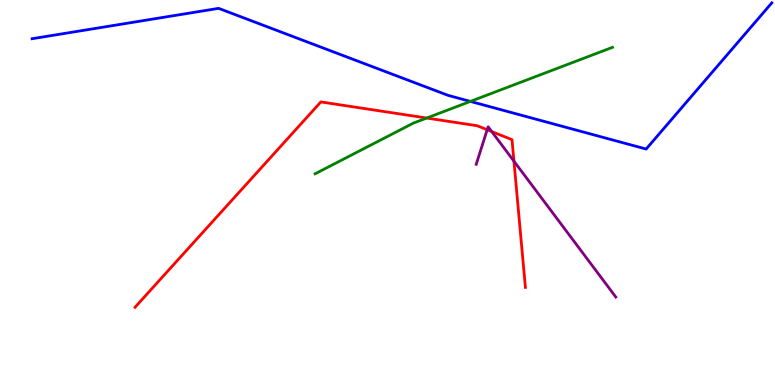[{'lines': ['blue', 'red'], 'intersections': []}, {'lines': ['green', 'red'], 'intersections': [{'x': 5.51, 'y': 6.93}]}, {'lines': ['purple', 'red'], 'intersections': [{'x': 6.29, 'y': 6.63}, {'x': 6.34, 'y': 6.58}, {'x': 6.63, 'y': 5.81}]}, {'lines': ['blue', 'green'], 'intersections': [{'x': 6.07, 'y': 7.37}]}, {'lines': ['blue', 'purple'], 'intersections': []}, {'lines': ['green', 'purple'], 'intersections': []}]